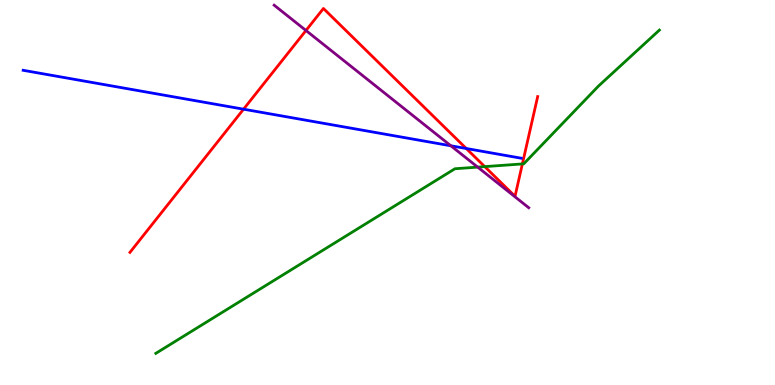[{'lines': ['blue', 'red'], 'intersections': [{'x': 3.14, 'y': 7.16}, {'x': 6.02, 'y': 6.14}]}, {'lines': ['green', 'red'], 'intersections': [{'x': 6.25, 'y': 5.67}, {'x': 6.74, 'y': 5.74}]}, {'lines': ['purple', 'red'], 'intersections': [{'x': 3.95, 'y': 9.21}]}, {'lines': ['blue', 'green'], 'intersections': []}, {'lines': ['blue', 'purple'], 'intersections': [{'x': 5.82, 'y': 6.21}]}, {'lines': ['green', 'purple'], 'intersections': [{'x': 6.16, 'y': 5.66}]}]